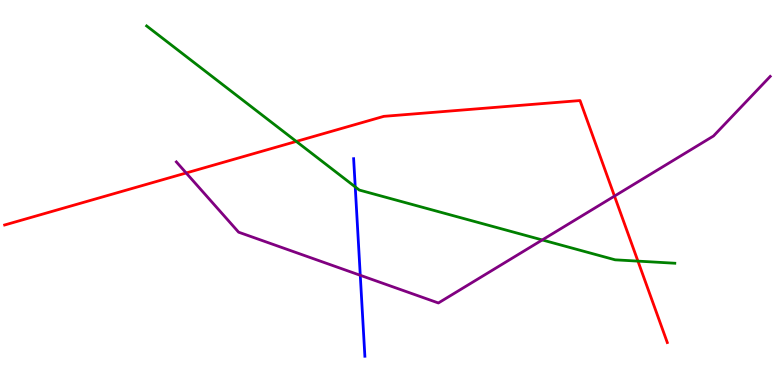[{'lines': ['blue', 'red'], 'intersections': []}, {'lines': ['green', 'red'], 'intersections': [{'x': 3.82, 'y': 6.33}, {'x': 8.23, 'y': 3.22}]}, {'lines': ['purple', 'red'], 'intersections': [{'x': 2.4, 'y': 5.51}, {'x': 7.93, 'y': 4.91}]}, {'lines': ['blue', 'green'], 'intersections': [{'x': 4.58, 'y': 5.15}]}, {'lines': ['blue', 'purple'], 'intersections': [{'x': 4.65, 'y': 2.85}]}, {'lines': ['green', 'purple'], 'intersections': [{'x': 7.0, 'y': 3.77}]}]